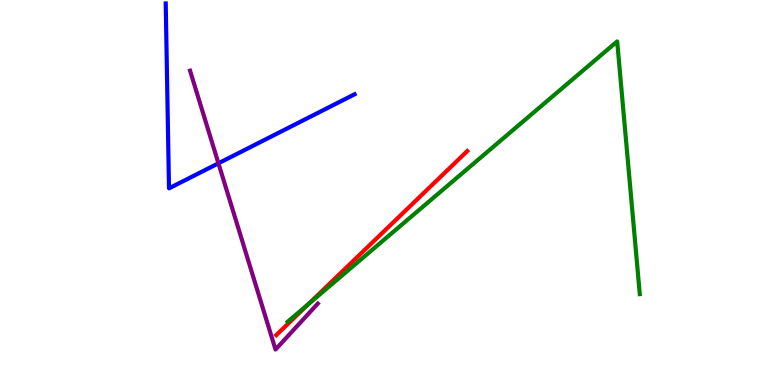[{'lines': ['blue', 'red'], 'intersections': []}, {'lines': ['green', 'red'], 'intersections': [{'x': 3.98, 'y': 2.1}]}, {'lines': ['purple', 'red'], 'intersections': []}, {'lines': ['blue', 'green'], 'intersections': []}, {'lines': ['blue', 'purple'], 'intersections': [{'x': 2.82, 'y': 5.76}]}, {'lines': ['green', 'purple'], 'intersections': []}]